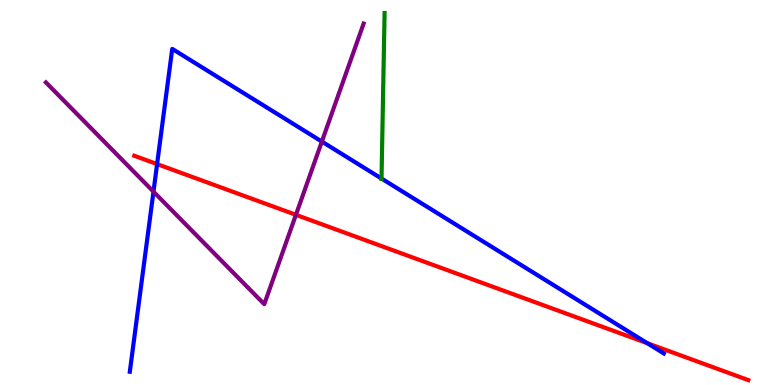[{'lines': ['blue', 'red'], 'intersections': [{'x': 2.03, 'y': 5.74}, {'x': 8.35, 'y': 1.09}]}, {'lines': ['green', 'red'], 'intersections': []}, {'lines': ['purple', 'red'], 'intersections': [{'x': 3.82, 'y': 4.42}]}, {'lines': ['blue', 'green'], 'intersections': [{'x': 4.92, 'y': 5.36}]}, {'lines': ['blue', 'purple'], 'intersections': [{'x': 1.98, 'y': 5.02}, {'x': 4.15, 'y': 6.32}]}, {'lines': ['green', 'purple'], 'intersections': []}]